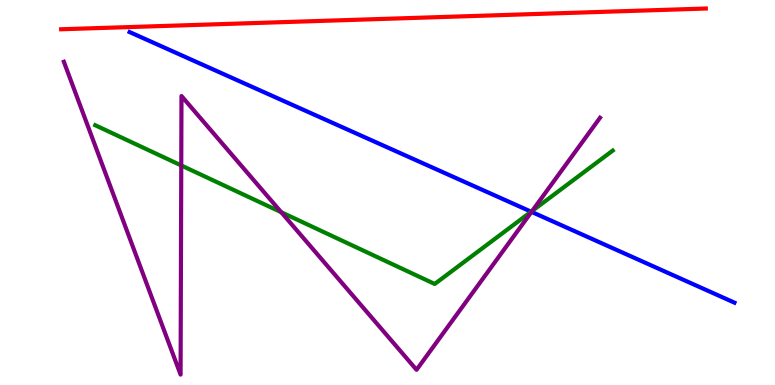[{'lines': ['blue', 'red'], 'intersections': []}, {'lines': ['green', 'red'], 'intersections': []}, {'lines': ['purple', 'red'], 'intersections': []}, {'lines': ['blue', 'green'], 'intersections': [{'x': 6.85, 'y': 4.5}]}, {'lines': ['blue', 'purple'], 'intersections': [{'x': 6.86, 'y': 4.5}]}, {'lines': ['green', 'purple'], 'intersections': [{'x': 2.34, 'y': 5.7}, {'x': 3.63, 'y': 4.49}, {'x': 6.87, 'y': 4.52}]}]